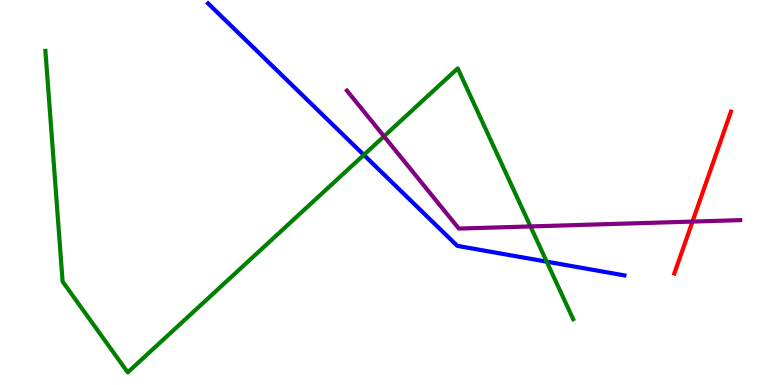[{'lines': ['blue', 'red'], 'intersections': []}, {'lines': ['green', 'red'], 'intersections': []}, {'lines': ['purple', 'red'], 'intersections': [{'x': 8.94, 'y': 4.24}]}, {'lines': ['blue', 'green'], 'intersections': [{'x': 4.69, 'y': 5.98}, {'x': 7.05, 'y': 3.2}]}, {'lines': ['blue', 'purple'], 'intersections': []}, {'lines': ['green', 'purple'], 'intersections': [{'x': 4.95, 'y': 6.46}, {'x': 6.85, 'y': 4.12}]}]